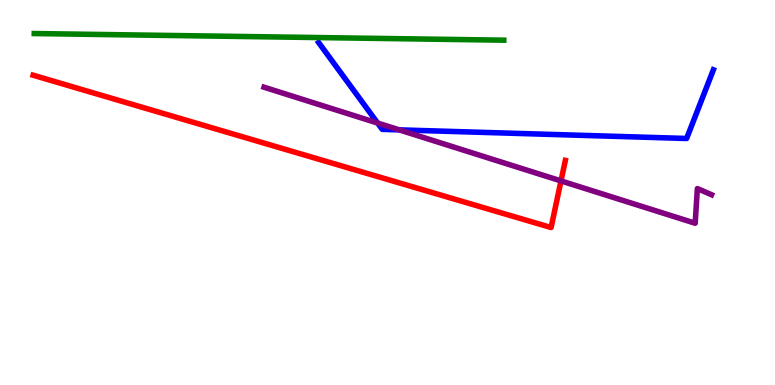[{'lines': ['blue', 'red'], 'intersections': []}, {'lines': ['green', 'red'], 'intersections': []}, {'lines': ['purple', 'red'], 'intersections': [{'x': 7.24, 'y': 5.3}]}, {'lines': ['blue', 'green'], 'intersections': []}, {'lines': ['blue', 'purple'], 'intersections': [{'x': 4.87, 'y': 6.8}, {'x': 5.15, 'y': 6.63}]}, {'lines': ['green', 'purple'], 'intersections': []}]